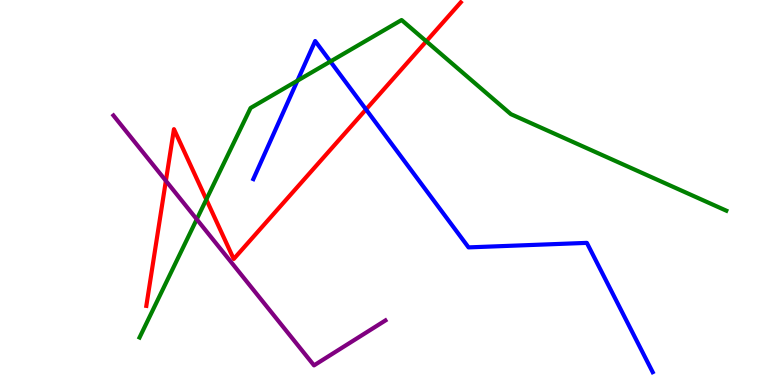[{'lines': ['blue', 'red'], 'intersections': [{'x': 4.72, 'y': 7.16}]}, {'lines': ['green', 'red'], 'intersections': [{'x': 2.66, 'y': 4.82}, {'x': 5.5, 'y': 8.93}]}, {'lines': ['purple', 'red'], 'intersections': [{'x': 2.14, 'y': 5.3}]}, {'lines': ['blue', 'green'], 'intersections': [{'x': 3.84, 'y': 7.9}, {'x': 4.26, 'y': 8.4}]}, {'lines': ['blue', 'purple'], 'intersections': []}, {'lines': ['green', 'purple'], 'intersections': [{'x': 2.54, 'y': 4.3}]}]